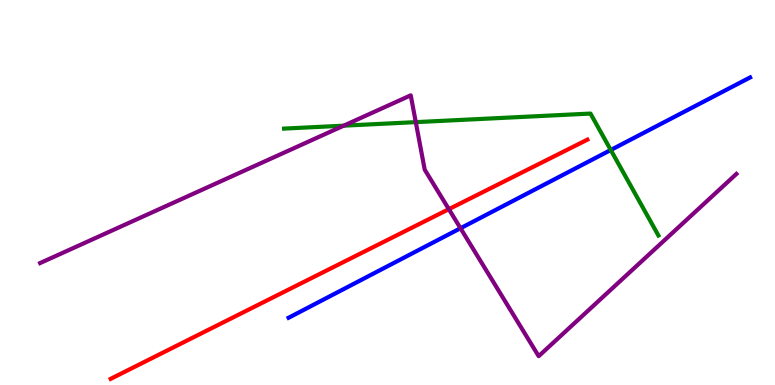[{'lines': ['blue', 'red'], 'intersections': []}, {'lines': ['green', 'red'], 'intersections': []}, {'lines': ['purple', 'red'], 'intersections': [{'x': 5.79, 'y': 4.57}]}, {'lines': ['blue', 'green'], 'intersections': [{'x': 7.88, 'y': 6.1}]}, {'lines': ['blue', 'purple'], 'intersections': [{'x': 5.94, 'y': 4.07}]}, {'lines': ['green', 'purple'], 'intersections': [{'x': 4.43, 'y': 6.74}, {'x': 5.36, 'y': 6.83}]}]